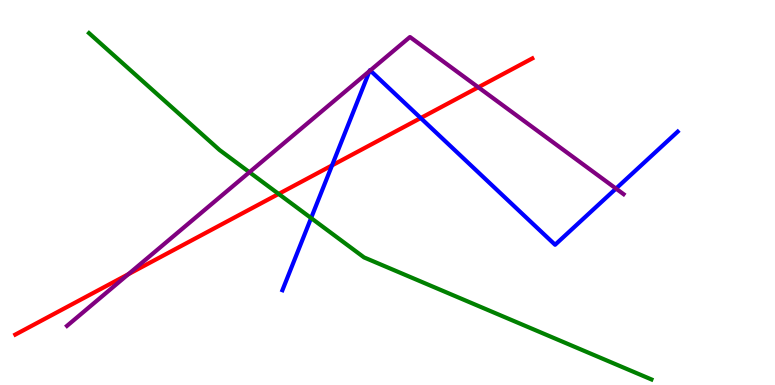[{'lines': ['blue', 'red'], 'intersections': [{'x': 4.28, 'y': 5.7}, {'x': 5.43, 'y': 6.93}]}, {'lines': ['green', 'red'], 'intersections': [{'x': 3.6, 'y': 4.96}]}, {'lines': ['purple', 'red'], 'intersections': [{'x': 1.66, 'y': 2.88}, {'x': 6.17, 'y': 7.73}]}, {'lines': ['blue', 'green'], 'intersections': [{'x': 4.01, 'y': 4.34}]}, {'lines': ['blue', 'purple'], 'intersections': [{'x': 4.77, 'y': 8.15}, {'x': 4.78, 'y': 8.17}, {'x': 7.95, 'y': 5.1}]}, {'lines': ['green', 'purple'], 'intersections': [{'x': 3.22, 'y': 5.53}]}]